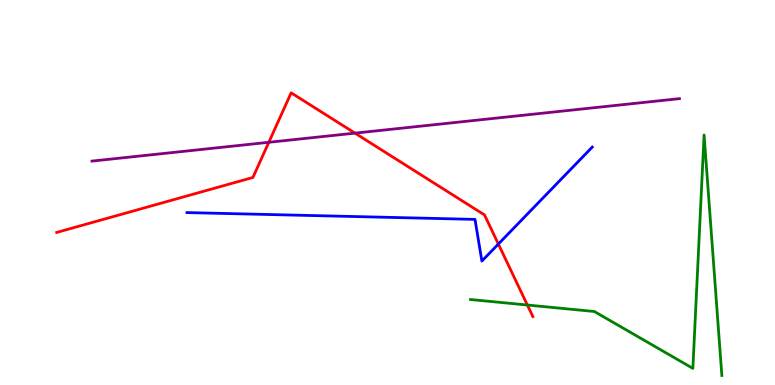[{'lines': ['blue', 'red'], 'intersections': [{'x': 6.43, 'y': 3.66}]}, {'lines': ['green', 'red'], 'intersections': [{'x': 6.8, 'y': 2.08}]}, {'lines': ['purple', 'red'], 'intersections': [{'x': 3.47, 'y': 6.3}, {'x': 4.58, 'y': 6.54}]}, {'lines': ['blue', 'green'], 'intersections': []}, {'lines': ['blue', 'purple'], 'intersections': []}, {'lines': ['green', 'purple'], 'intersections': []}]